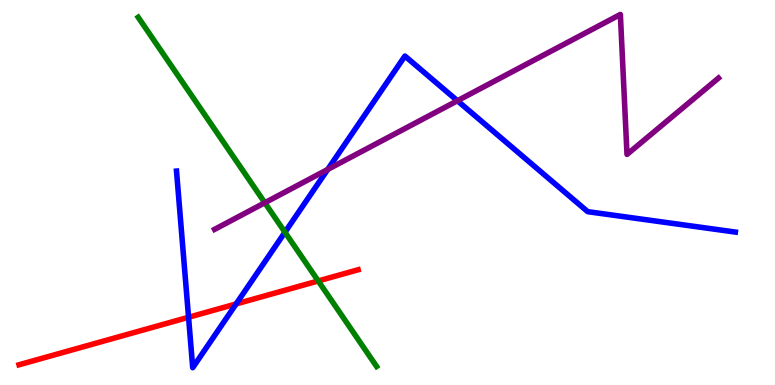[{'lines': ['blue', 'red'], 'intersections': [{'x': 2.43, 'y': 1.76}, {'x': 3.05, 'y': 2.11}]}, {'lines': ['green', 'red'], 'intersections': [{'x': 4.11, 'y': 2.7}]}, {'lines': ['purple', 'red'], 'intersections': []}, {'lines': ['blue', 'green'], 'intersections': [{'x': 3.68, 'y': 3.97}]}, {'lines': ['blue', 'purple'], 'intersections': [{'x': 4.23, 'y': 5.6}, {'x': 5.9, 'y': 7.38}]}, {'lines': ['green', 'purple'], 'intersections': [{'x': 3.42, 'y': 4.73}]}]